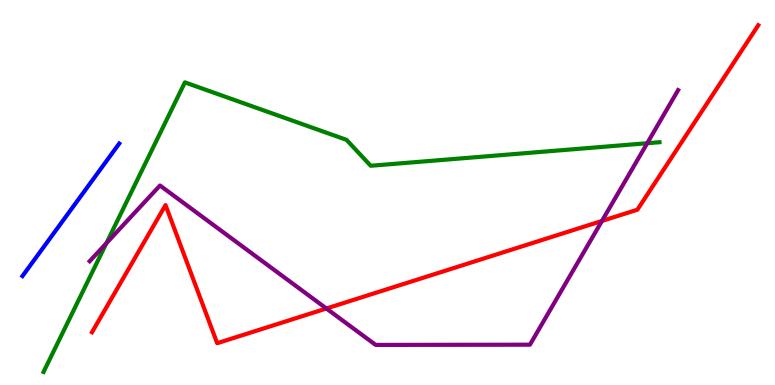[{'lines': ['blue', 'red'], 'intersections': []}, {'lines': ['green', 'red'], 'intersections': []}, {'lines': ['purple', 'red'], 'intersections': [{'x': 4.21, 'y': 1.99}, {'x': 7.77, 'y': 4.26}]}, {'lines': ['blue', 'green'], 'intersections': []}, {'lines': ['blue', 'purple'], 'intersections': []}, {'lines': ['green', 'purple'], 'intersections': [{'x': 1.37, 'y': 3.68}, {'x': 8.35, 'y': 6.28}]}]